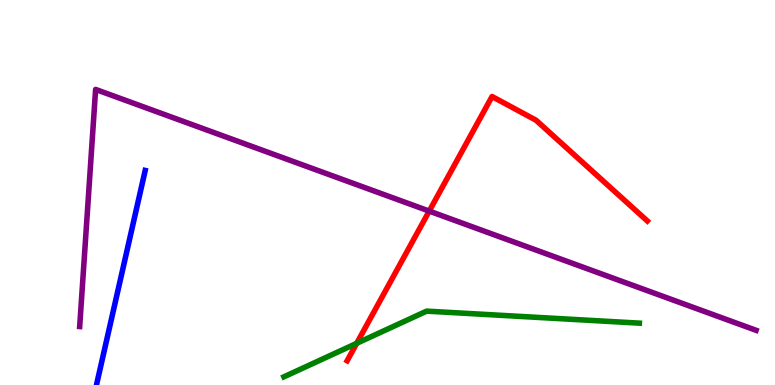[{'lines': ['blue', 'red'], 'intersections': []}, {'lines': ['green', 'red'], 'intersections': [{'x': 4.6, 'y': 1.08}]}, {'lines': ['purple', 'red'], 'intersections': [{'x': 5.54, 'y': 4.52}]}, {'lines': ['blue', 'green'], 'intersections': []}, {'lines': ['blue', 'purple'], 'intersections': []}, {'lines': ['green', 'purple'], 'intersections': []}]